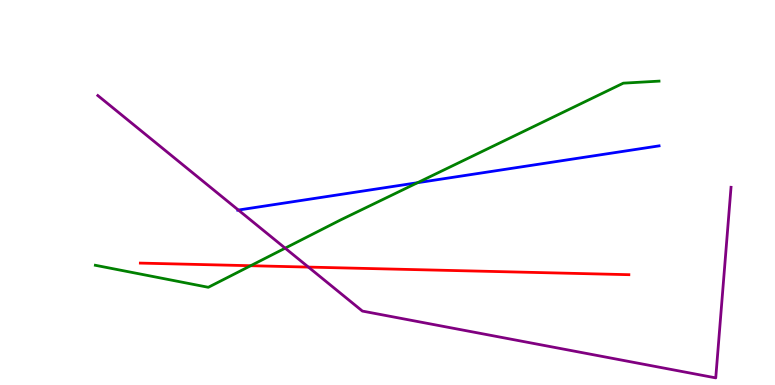[{'lines': ['blue', 'red'], 'intersections': []}, {'lines': ['green', 'red'], 'intersections': [{'x': 3.23, 'y': 3.1}]}, {'lines': ['purple', 'red'], 'intersections': [{'x': 3.98, 'y': 3.06}]}, {'lines': ['blue', 'green'], 'intersections': [{'x': 5.39, 'y': 5.25}]}, {'lines': ['blue', 'purple'], 'intersections': [{'x': 3.08, 'y': 4.54}]}, {'lines': ['green', 'purple'], 'intersections': [{'x': 3.68, 'y': 3.55}]}]